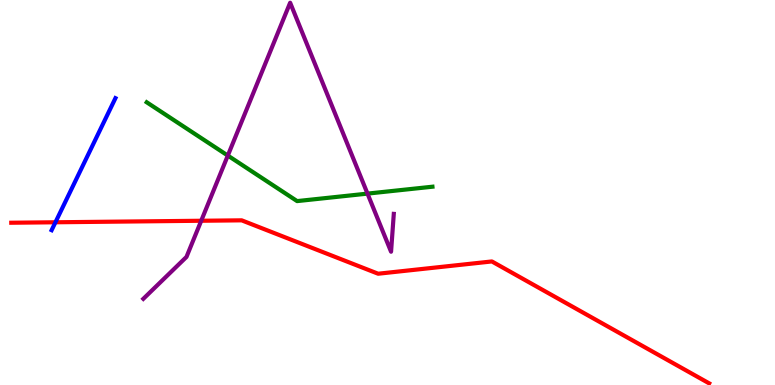[{'lines': ['blue', 'red'], 'intersections': [{'x': 0.715, 'y': 4.23}]}, {'lines': ['green', 'red'], 'intersections': []}, {'lines': ['purple', 'red'], 'intersections': [{'x': 2.6, 'y': 4.27}]}, {'lines': ['blue', 'green'], 'intersections': []}, {'lines': ['blue', 'purple'], 'intersections': []}, {'lines': ['green', 'purple'], 'intersections': [{'x': 2.94, 'y': 5.96}, {'x': 4.74, 'y': 4.97}]}]